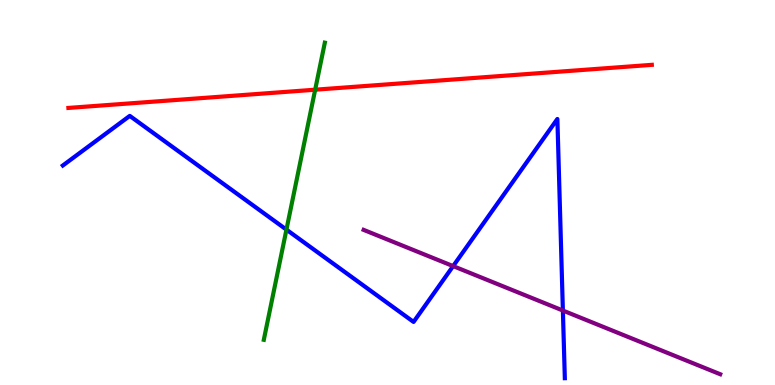[{'lines': ['blue', 'red'], 'intersections': []}, {'lines': ['green', 'red'], 'intersections': [{'x': 4.07, 'y': 7.67}]}, {'lines': ['purple', 'red'], 'intersections': []}, {'lines': ['blue', 'green'], 'intersections': [{'x': 3.7, 'y': 4.04}]}, {'lines': ['blue', 'purple'], 'intersections': [{'x': 5.85, 'y': 3.09}, {'x': 7.26, 'y': 1.93}]}, {'lines': ['green', 'purple'], 'intersections': []}]